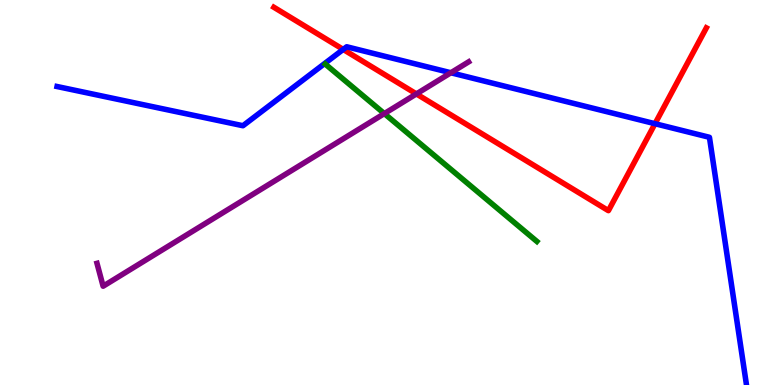[{'lines': ['blue', 'red'], 'intersections': [{'x': 4.43, 'y': 8.72}, {'x': 8.45, 'y': 6.79}]}, {'lines': ['green', 'red'], 'intersections': []}, {'lines': ['purple', 'red'], 'intersections': [{'x': 5.37, 'y': 7.56}]}, {'lines': ['blue', 'green'], 'intersections': []}, {'lines': ['blue', 'purple'], 'intersections': [{'x': 5.82, 'y': 8.11}]}, {'lines': ['green', 'purple'], 'intersections': [{'x': 4.96, 'y': 7.05}]}]